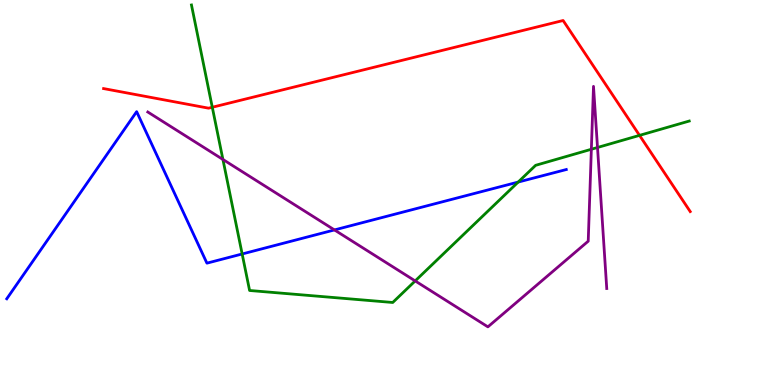[{'lines': ['blue', 'red'], 'intersections': []}, {'lines': ['green', 'red'], 'intersections': [{'x': 2.74, 'y': 7.21}, {'x': 8.25, 'y': 6.48}]}, {'lines': ['purple', 'red'], 'intersections': []}, {'lines': ['blue', 'green'], 'intersections': [{'x': 3.12, 'y': 3.4}, {'x': 6.69, 'y': 5.27}]}, {'lines': ['blue', 'purple'], 'intersections': [{'x': 4.32, 'y': 4.03}]}, {'lines': ['green', 'purple'], 'intersections': [{'x': 2.88, 'y': 5.86}, {'x': 5.36, 'y': 2.7}, {'x': 7.63, 'y': 6.12}, {'x': 7.71, 'y': 6.17}]}]